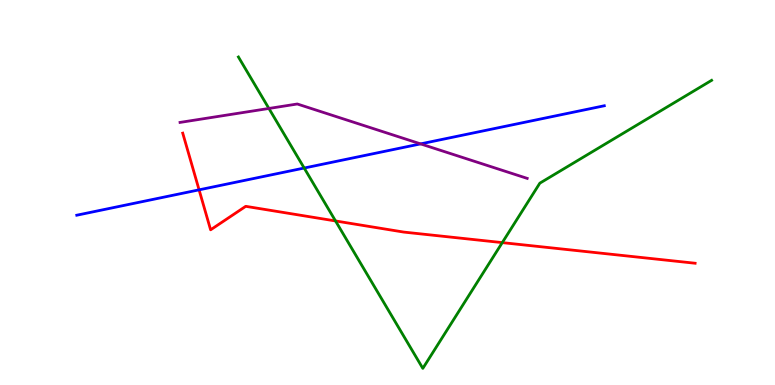[{'lines': ['blue', 'red'], 'intersections': [{'x': 2.57, 'y': 5.07}]}, {'lines': ['green', 'red'], 'intersections': [{'x': 4.33, 'y': 4.26}, {'x': 6.48, 'y': 3.7}]}, {'lines': ['purple', 'red'], 'intersections': []}, {'lines': ['blue', 'green'], 'intersections': [{'x': 3.92, 'y': 5.64}]}, {'lines': ['blue', 'purple'], 'intersections': [{'x': 5.43, 'y': 6.26}]}, {'lines': ['green', 'purple'], 'intersections': [{'x': 3.47, 'y': 7.18}]}]